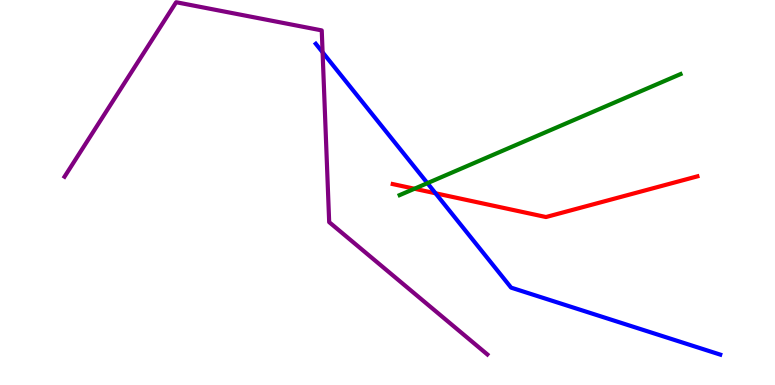[{'lines': ['blue', 'red'], 'intersections': [{'x': 5.62, 'y': 4.98}]}, {'lines': ['green', 'red'], 'intersections': [{'x': 5.35, 'y': 5.1}]}, {'lines': ['purple', 'red'], 'intersections': []}, {'lines': ['blue', 'green'], 'intersections': [{'x': 5.52, 'y': 5.24}]}, {'lines': ['blue', 'purple'], 'intersections': [{'x': 4.16, 'y': 8.64}]}, {'lines': ['green', 'purple'], 'intersections': []}]